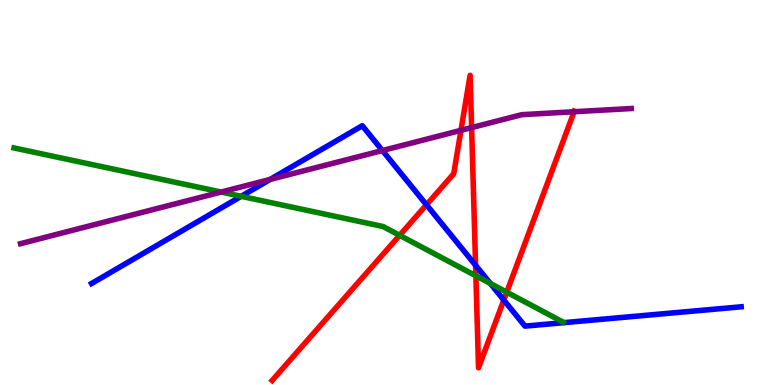[{'lines': ['blue', 'red'], 'intersections': [{'x': 5.5, 'y': 4.68}, {'x': 6.14, 'y': 3.11}, {'x': 6.5, 'y': 2.21}]}, {'lines': ['green', 'red'], 'intersections': [{'x': 5.16, 'y': 3.89}, {'x': 6.14, 'y': 2.84}, {'x': 6.54, 'y': 2.41}]}, {'lines': ['purple', 'red'], 'intersections': [{'x': 5.95, 'y': 6.61}, {'x': 6.09, 'y': 6.69}, {'x': 7.41, 'y': 7.1}]}, {'lines': ['blue', 'green'], 'intersections': [{'x': 3.11, 'y': 4.9}, {'x': 6.33, 'y': 2.64}]}, {'lines': ['blue', 'purple'], 'intersections': [{'x': 3.49, 'y': 5.34}, {'x': 4.93, 'y': 6.09}]}, {'lines': ['green', 'purple'], 'intersections': [{'x': 2.85, 'y': 5.01}]}]